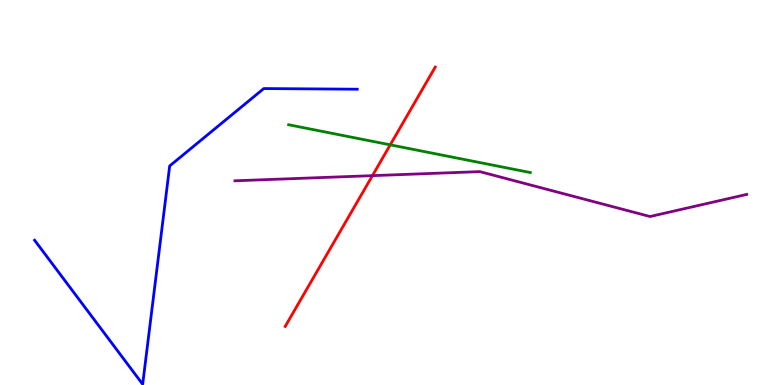[{'lines': ['blue', 'red'], 'intersections': []}, {'lines': ['green', 'red'], 'intersections': [{'x': 5.04, 'y': 6.24}]}, {'lines': ['purple', 'red'], 'intersections': [{'x': 4.81, 'y': 5.44}]}, {'lines': ['blue', 'green'], 'intersections': []}, {'lines': ['blue', 'purple'], 'intersections': []}, {'lines': ['green', 'purple'], 'intersections': []}]